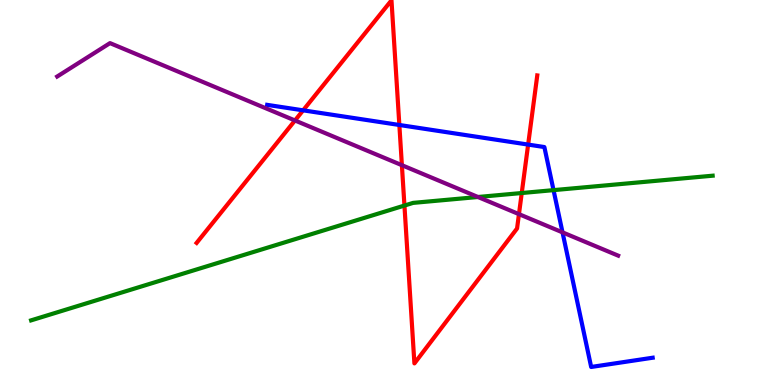[{'lines': ['blue', 'red'], 'intersections': [{'x': 3.91, 'y': 7.13}, {'x': 5.15, 'y': 6.75}, {'x': 6.81, 'y': 6.24}]}, {'lines': ['green', 'red'], 'intersections': [{'x': 5.22, 'y': 4.66}, {'x': 6.73, 'y': 4.99}]}, {'lines': ['purple', 'red'], 'intersections': [{'x': 3.81, 'y': 6.87}, {'x': 5.19, 'y': 5.71}, {'x': 6.7, 'y': 4.44}]}, {'lines': ['blue', 'green'], 'intersections': [{'x': 7.14, 'y': 5.06}]}, {'lines': ['blue', 'purple'], 'intersections': [{'x': 7.26, 'y': 3.96}]}, {'lines': ['green', 'purple'], 'intersections': [{'x': 6.17, 'y': 4.88}]}]